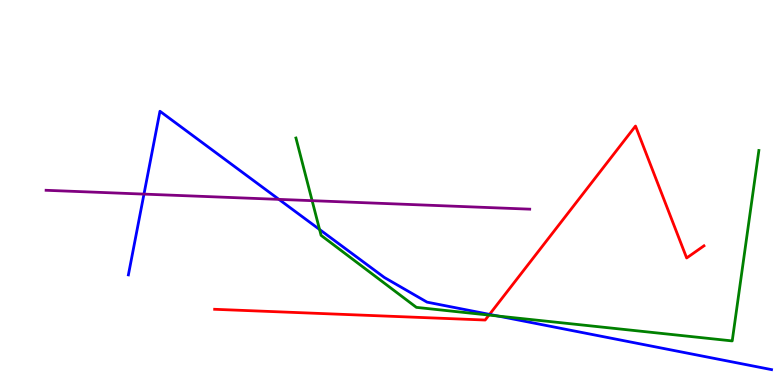[{'lines': ['blue', 'red'], 'intersections': [{'x': 6.32, 'y': 1.83}]}, {'lines': ['green', 'red'], 'intersections': [{'x': 6.31, 'y': 1.82}]}, {'lines': ['purple', 'red'], 'intersections': []}, {'lines': ['blue', 'green'], 'intersections': [{'x': 4.12, 'y': 4.04}, {'x': 6.43, 'y': 1.79}]}, {'lines': ['blue', 'purple'], 'intersections': [{'x': 1.86, 'y': 4.96}, {'x': 3.6, 'y': 4.82}]}, {'lines': ['green', 'purple'], 'intersections': [{'x': 4.03, 'y': 4.79}]}]